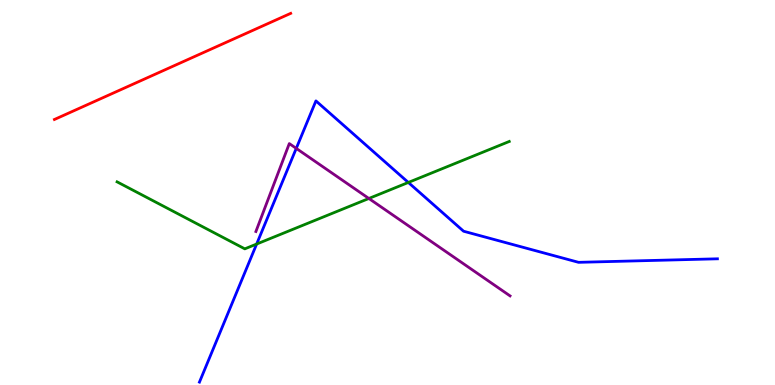[{'lines': ['blue', 'red'], 'intersections': []}, {'lines': ['green', 'red'], 'intersections': []}, {'lines': ['purple', 'red'], 'intersections': []}, {'lines': ['blue', 'green'], 'intersections': [{'x': 3.31, 'y': 3.66}, {'x': 5.27, 'y': 5.26}]}, {'lines': ['blue', 'purple'], 'intersections': [{'x': 3.82, 'y': 6.15}]}, {'lines': ['green', 'purple'], 'intersections': [{'x': 4.76, 'y': 4.84}]}]